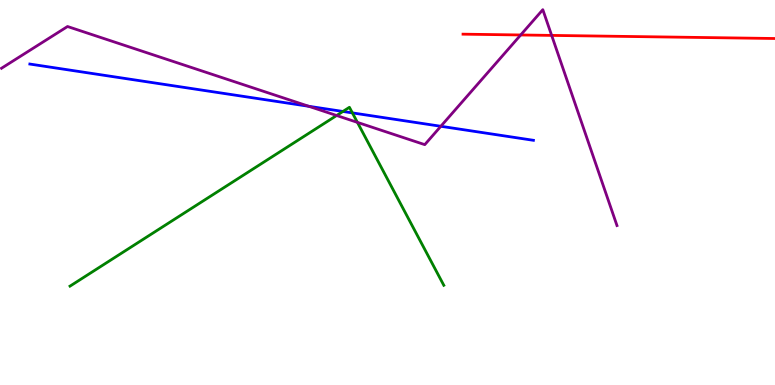[{'lines': ['blue', 'red'], 'intersections': []}, {'lines': ['green', 'red'], 'intersections': []}, {'lines': ['purple', 'red'], 'intersections': [{'x': 6.72, 'y': 9.09}, {'x': 7.12, 'y': 9.08}]}, {'lines': ['blue', 'green'], 'intersections': [{'x': 4.42, 'y': 7.1}, {'x': 4.55, 'y': 7.07}]}, {'lines': ['blue', 'purple'], 'intersections': [{'x': 3.98, 'y': 7.24}, {'x': 5.69, 'y': 6.72}]}, {'lines': ['green', 'purple'], 'intersections': [{'x': 4.34, 'y': 7.0}, {'x': 4.61, 'y': 6.82}]}]